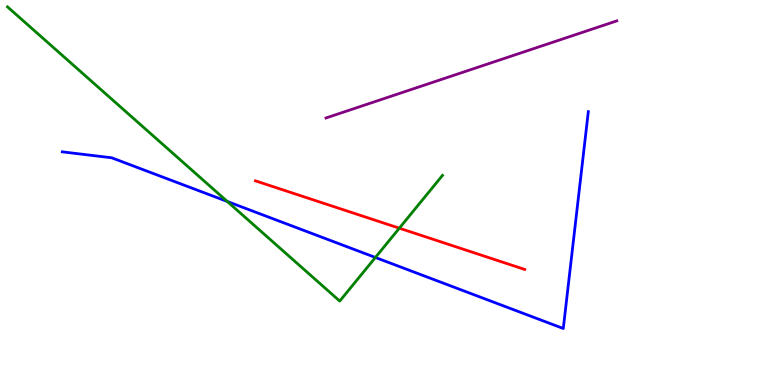[{'lines': ['blue', 'red'], 'intersections': []}, {'lines': ['green', 'red'], 'intersections': [{'x': 5.15, 'y': 4.07}]}, {'lines': ['purple', 'red'], 'intersections': []}, {'lines': ['blue', 'green'], 'intersections': [{'x': 2.93, 'y': 4.77}, {'x': 4.84, 'y': 3.31}]}, {'lines': ['blue', 'purple'], 'intersections': []}, {'lines': ['green', 'purple'], 'intersections': []}]